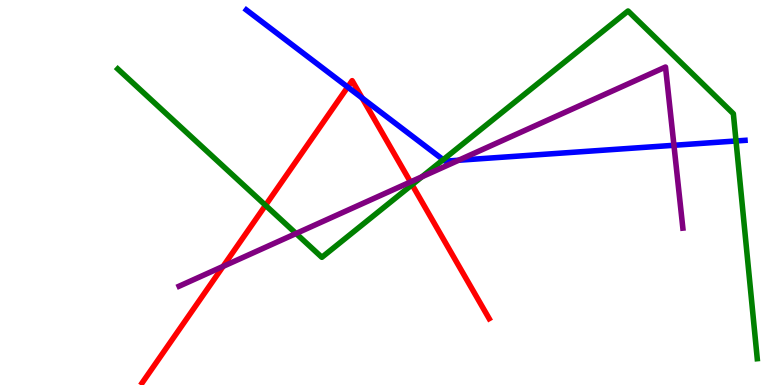[{'lines': ['blue', 'red'], 'intersections': [{'x': 4.49, 'y': 7.74}, {'x': 4.67, 'y': 7.45}]}, {'lines': ['green', 'red'], 'intersections': [{'x': 3.43, 'y': 4.67}, {'x': 5.32, 'y': 5.2}]}, {'lines': ['purple', 'red'], 'intersections': [{'x': 2.88, 'y': 3.08}, {'x': 5.3, 'y': 5.27}]}, {'lines': ['blue', 'green'], 'intersections': [{'x': 5.72, 'y': 5.85}, {'x': 9.5, 'y': 6.34}]}, {'lines': ['blue', 'purple'], 'intersections': [{'x': 5.92, 'y': 5.84}, {'x': 8.7, 'y': 6.23}]}, {'lines': ['green', 'purple'], 'intersections': [{'x': 3.82, 'y': 3.94}, {'x': 5.44, 'y': 5.41}]}]